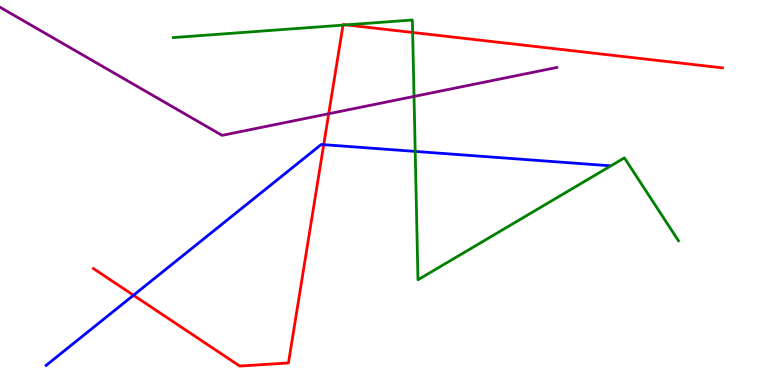[{'lines': ['blue', 'red'], 'intersections': [{'x': 1.72, 'y': 2.33}, {'x': 4.18, 'y': 6.24}]}, {'lines': ['green', 'red'], 'intersections': [{'x': 4.43, 'y': 9.35}, {'x': 4.47, 'y': 9.35}, {'x': 5.32, 'y': 9.16}]}, {'lines': ['purple', 'red'], 'intersections': [{'x': 4.24, 'y': 7.05}]}, {'lines': ['blue', 'green'], 'intersections': [{'x': 5.36, 'y': 6.07}]}, {'lines': ['blue', 'purple'], 'intersections': []}, {'lines': ['green', 'purple'], 'intersections': [{'x': 5.34, 'y': 7.5}]}]